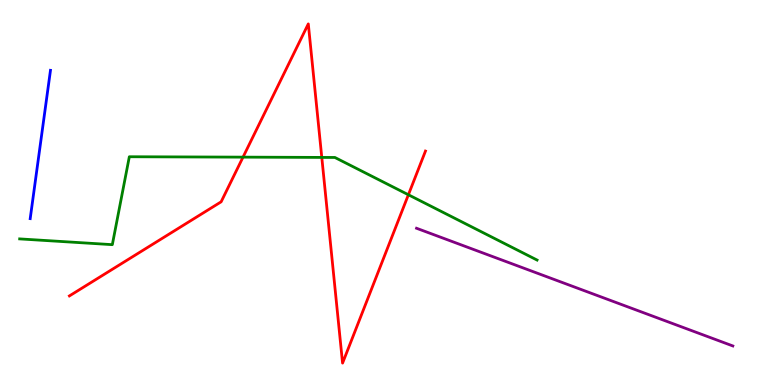[{'lines': ['blue', 'red'], 'intersections': []}, {'lines': ['green', 'red'], 'intersections': [{'x': 3.14, 'y': 5.92}, {'x': 4.15, 'y': 5.91}, {'x': 5.27, 'y': 4.94}]}, {'lines': ['purple', 'red'], 'intersections': []}, {'lines': ['blue', 'green'], 'intersections': []}, {'lines': ['blue', 'purple'], 'intersections': []}, {'lines': ['green', 'purple'], 'intersections': []}]